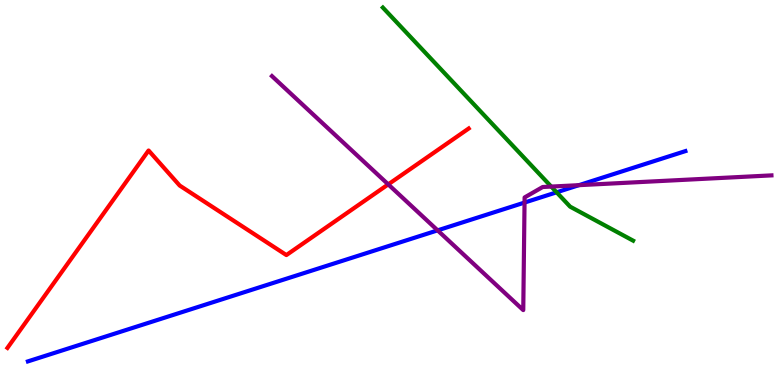[{'lines': ['blue', 'red'], 'intersections': []}, {'lines': ['green', 'red'], 'intersections': []}, {'lines': ['purple', 'red'], 'intersections': [{'x': 5.01, 'y': 5.21}]}, {'lines': ['blue', 'green'], 'intersections': [{'x': 7.18, 'y': 5.01}]}, {'lines': ['blue', 'purple'], 'intersections': [{'x': 5.65, 'y': 4.02}, {'x': 6.77, 'y': 4.74}, {'x': 7.47, 'y': 5.19}]}, {'lines': ['green', 'purple'], 'intersections': [{'x': 7.11, 'y': 5.15}]}]